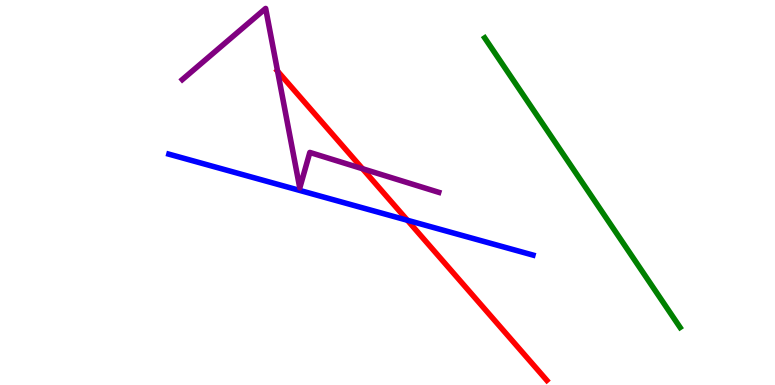[{'lines': ['blue', 'red'], 'intersections': [{'x': 5.26, 'y': 4.28}]}, {'lines': ['green', 'red'], 'intersections': []}, {'lines': ['purple', 'red'], 'intersections': [{'x': 3.58, 'y': 8.15}, {'x': 4.68, 'y': 5.62}]}, {'lines': ['blue', 'green'], 'intersections': []}, {'lines': ['blue', 'purple'], 'intersections': []}, {'lines': ['green', 'purple'], 'intersections': []}]